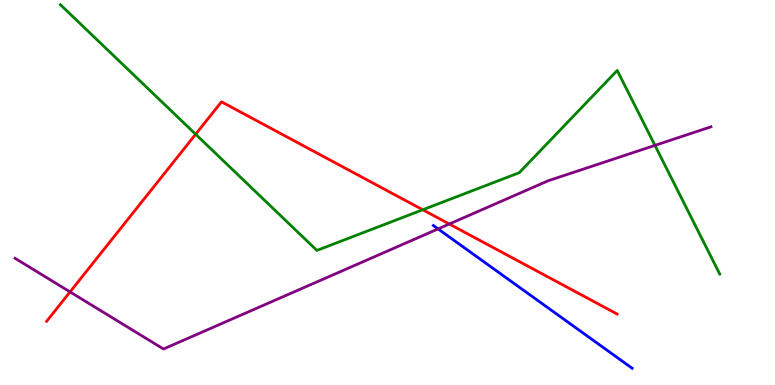[{'lines': ['blue', 'red'], 'intersections': []}, {'lines': ['green', 'red'], 'intersections': [{'x': 2.52, 'y': 6.51}, {'x': 5.45, 'y': 4.55}]}, {'lines': ['purple', 'red'], 'intersections': [{'x': 0.904, 'y': 2.42}, {'x': 5.8, 'y': 4.18}]}, {'lines': ['blue', 'green'], 'intersections': []}, {'lines': ['blue', 'purple'], 'intersections': [{'x': 5.65, 'y': 4.05}]}, {'lines': ['green', 'purple'], 'intersections': [{'x': 8.45, 'y': 6.22}]}]